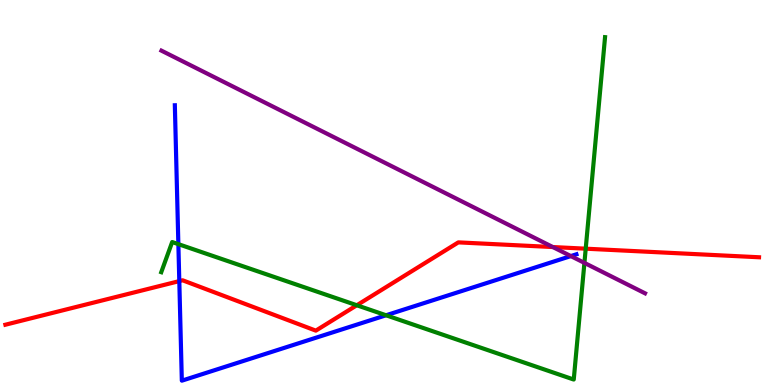[{'lines': ['blue', 'red'], 'intersections': [{'x': 2.31, 'y': 2.7}]}, {'lines': ['green', 'red'], 'intersections': [{'x': 4.6, 'y': 2.07}, {'x': 7.56, 'y': 3.54}]}, {'lines': ['purple', 'red'], 'intersections': [{'x': 7.13, 'y': 3.58}]}, {'lines': ['blue', 'green'], 'intersections': [{'x': 2.3, 'y': 3.66}, {'x': 4.98, 'y': 1.81}]}, {'lines': ['blue', 'purple'], 'intersections': [{'x': 7.37, 'y': 3.35}]}, {'lines': ['green', 'purple'], 'intersections': [{'x': 7.54, 'y': 3.17}]}]